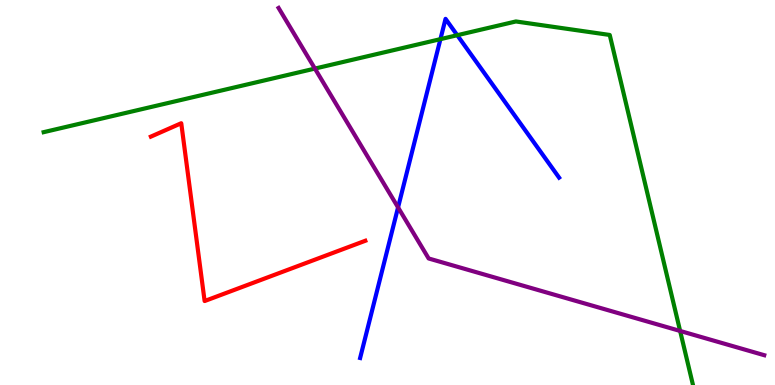[{'lines': ['blue', 'red'], 'intersections': []}, {'lines': ['green', 'red'], 'intersections': []}, {'lines': ['purple', 'red'], 'intersections': []}, {'lines': ['blue', 'green'], 'intersections': [{'x': 5.68, 'y': 8.98}, {'x': 5.9, 'y': 9.09}]}, {'lines': ['blue', 'purple'], 'intersections': [{'x': 5.14, 'y': 4.61}]}, {'lines': ['green', 'purple'], 'intersections': [{'x': 4.06, 'y': 8.22}, {'x': 8.78, 'y': 1.4}]}]